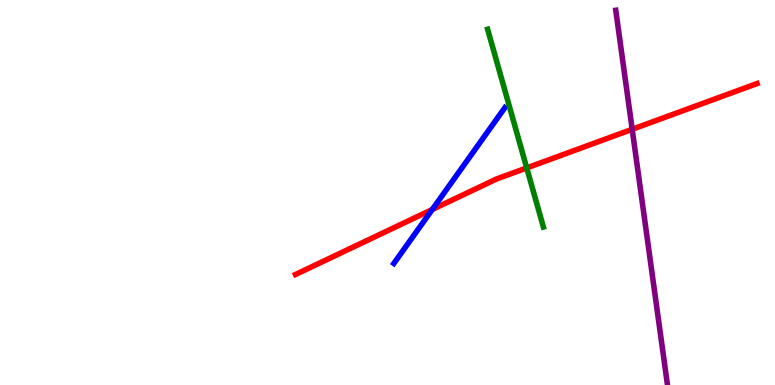[{'lines': ['blue', 'red'], 'intersections': [{'x': 5.58, 'y': 4.56}]}, {'lines': ['green', 'red'], 'intersections': [{'x': 6.8, 'y': 5.64}]}, {'lines': ['purple', 'red'], 'intersections': [{'x': 8.16, 'y': 6.64}]}, {'lines': ['blue', 'green'], 'intersections': []}, {'lines': ['blue', 'purple'], 'intersections': []}, {'lines': ['green', 'purple'], 'intersections': []}]